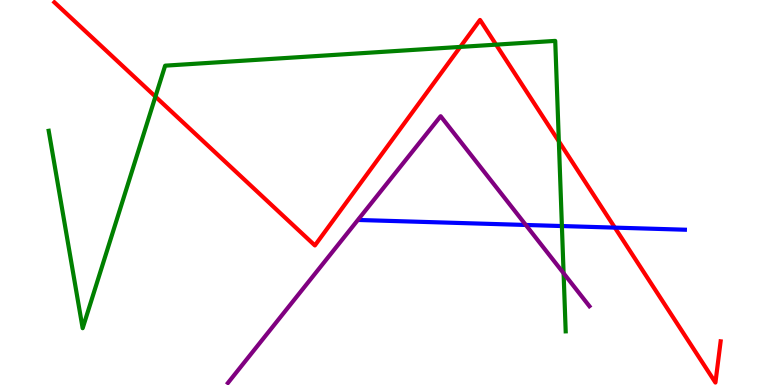[{'lines': ['blue', 'red'], 'intersections': [{'x': 7.93, 'y': 4.09}]}, {'lines': ['green', 'red'], 'intersections': [{'x': 2.01, 'y': 7.49}, {'x': 5.94, 'y': 8.78}, {'x': 6.4, 'y': 8.84}, {'x': 7.21, 'y': 6.33}]}, {'lines': ['purple', 'red'], 'intersections': []}, {'lines': ['blue', 'green'], 'intersections': [{'x': 7.25, 'y': 4.13}]}, {'lines': ['blue', 'purple'], 'intersections': [{'x': 6.78, 'y': 4.16}]}, {'lines': ['green', 'purple'], 'intersections': [{'x': 7.27, 'y': 2.9}]}]